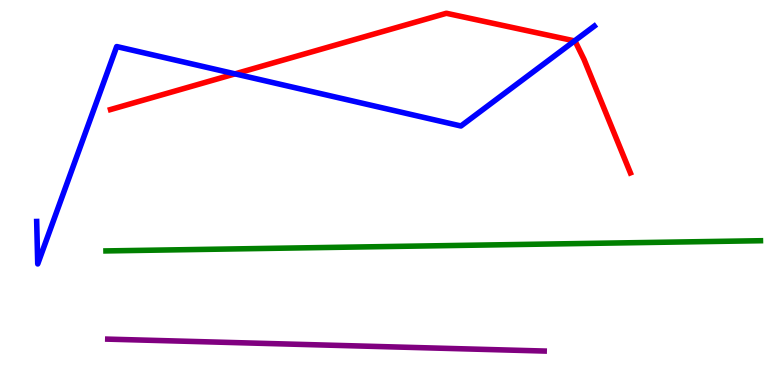[{'lines': ['blue', 'red'], 'intersections': [{'x': 3.03, 'y': 8.08}, {'x': 7.41, 'y': 8.94}]}, {'lines': ['green', 'red'], 'intersections': []}, {'lines': ['purple', 'red'], 'intersections': []}, {'lines': ['blue', 'green'], 'intersections': []}, {'lines': ['blue', 'purple'], 'intersections': []}, {'lines': ['green', 'purple'], 'intersections': []}]